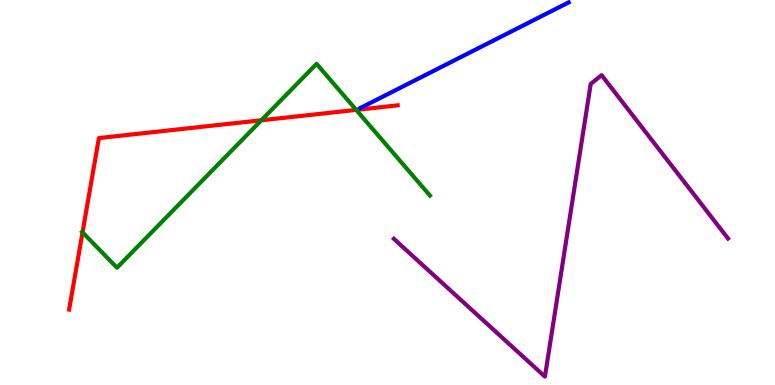[{'lines': ['blue', 'red'], 'intersections': []}, {'lines': ['green', 'red'], 'intersections': [{'x': 1.06, 'y': 3.96}, {'x': 3.37, 'y': 6.88}, {'x': 4.6, 'y': 7.15}]}, {'lines': ['purple', 'red'], 'intersections': []}, {'lines': ['blue', 'green'], 'intersections': []}, {'lines': ['blue', 'purple'], 'intersections': []}, {'lines': ['green', 'purple'], 'intersections': []}]